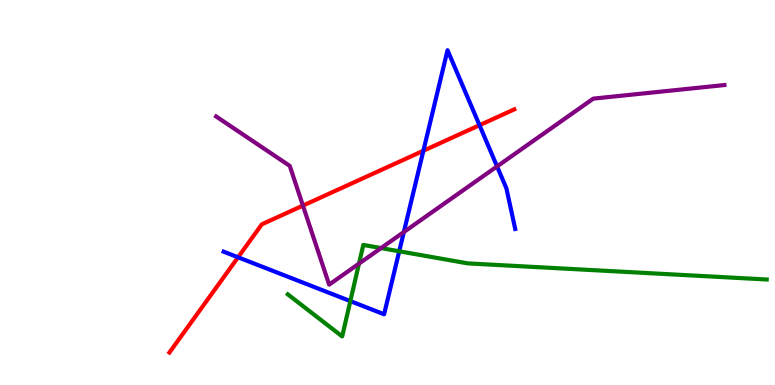[{'lines': ['blue', 'red'], 'intersections': [{'x': 3.07, 'y': 3.32}, {'x': 5.46, 'y': 6.08}, {'x': 6.19, 'y': 6.75}]}, {'lines': ['green', 'red'], 'intersections': []}, {'lines': ['purple', 'red'], 'intersections': [{'x': 3.91, 'y': 4.66}]}, {'lines': ['blue', 'green'], 'intersections': [{'x': 4.52, 'y': 2.18}, {'x': 5.15, 'y': 3.47}]}, {'lines': ['blue', 'purple'], 'intersections': [{'x': 5.21, 'y': 3.97}, {'x': 6.41, 'y': 5.68}]}, {'lines': ['green', 'purple'], 'intersections': [{'x': 4.63, 'y': 3.15}, {'x': 4.92, 'y': 3.56}]}]